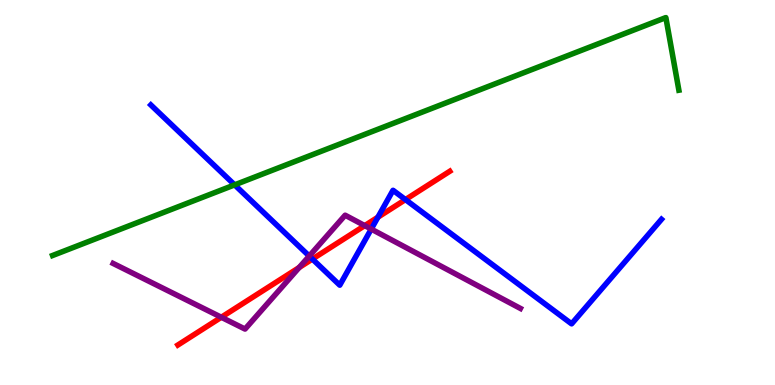[{'lines': ['blue', 'red'], 'intersections': [{'x': 4.03, 'y': 3.27}, {'x': 4.88, 'y': 4.36}, {'x': 5.23, 'y': 4.82}]}, {'lines': ['green', 'red'], 'intersections': []}, {'lines': ['purple', 'red'], 'intersections': [{'x': 2.86, 'y': 1.76}, {'x': 3.86, 'y': 3.05}, {'x': 4.71, 'y': 4.14}]}, {'lines': ['blue', 'green'], 'intersections': [{'x': 3.03, 'y': 5.2}]}, {'lines': ['blue', 'purple'], 'intersections': [{'x': 3.99, 'y': 3.35}, {'x': 4.79, 'y': 4.05}]}, {'lines': ['green', 'purple'], 'intersections': []}]